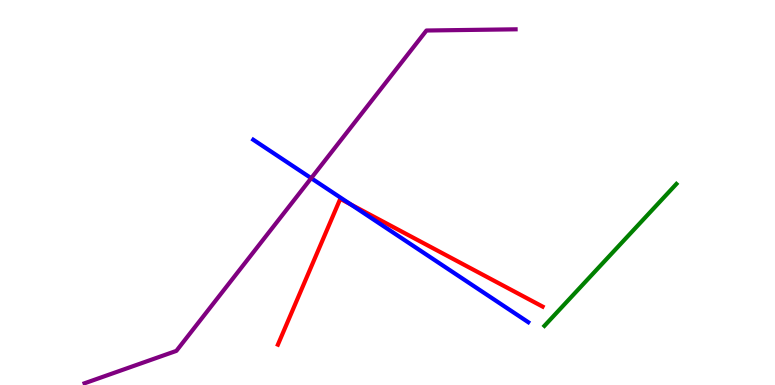[{'lines': ['blue', 'red'], 'intersections': [{'x': 4.53, 'y': 4.69}]}, {'lines': ['green', 'red'], 'intersections': []}, {'lines': ['purple', 'red'], 'intersections': []}, {'lines': ['blue', 'green'], 'intersections': []}, {'lines': ['blue', 'purple'], 'intersections': [{'x': 4.02, 'y': 5.37}]}, {'lines': ['green', 'purple'], 'intersections': []}]